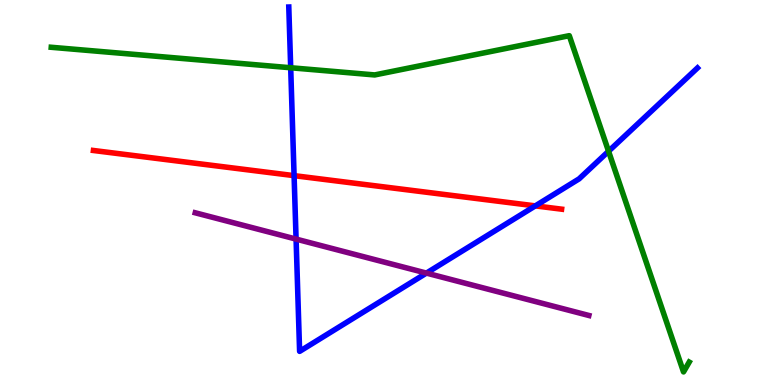[{'lines': ['blue', 'red'], 'intersections': [{'x': 3.79, 'y': 5.44}, {'x': 6.91, 'y': 4.65}]}, {'lines': ['green', 'red'], 'intersections': []}, {'lines': ['purple', 'red'], 'intersections': []}, {'lines': ['blue', 'green'], 'intersections': [{'x': 3.75, 'y': 8.24}, {'x': 7.85, 'y': 6.07}]}, {'lines': ['blue', 'purple'], 'intersections': [{'x': 3.82, 'y': 3.79}, {'x': 5.5, 'y': 2.91}]}, {'lines': ['green', 'purple'], 'intersections': []}]